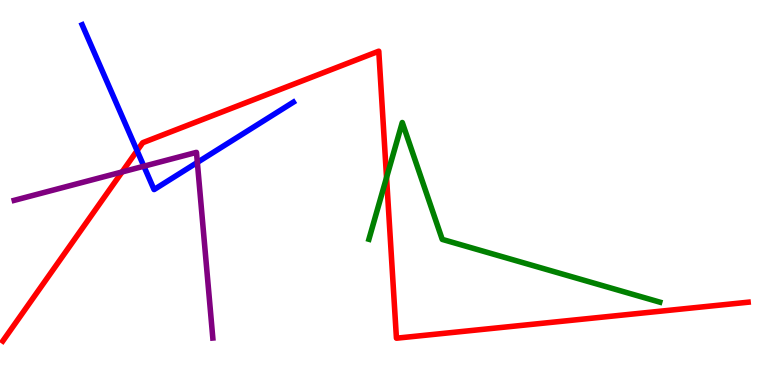[{'lines': ['blue', 'red'], 'intersections': [{'x': 1.77, 'y': 6.09}]}, {'lines': ['green', 'red'], 'intersections': [{'x': 4.99, 'y': 5.39}]}, {'lines': ['purple', 'red'], 'intersections': [{'x': 1.58, 'y': 5.53}]}, {'lines': ['blue', 'green'], 'intersections': []}, {'lines': ['blue', 'purple'], 'intersections': [{'x': 1.86, 'y': 5.68}, {'x': 2.55, 'y': 5.78}]}, {'lines': ['green', 'purple'], 'intersections': []}]